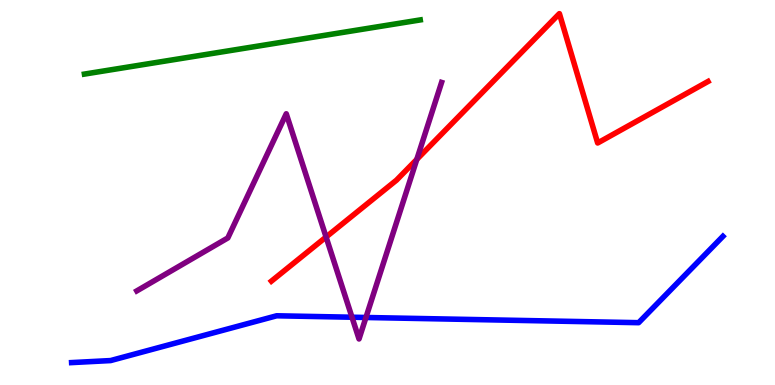[{'lines': ['blue', 'red'], 'intersections': []}, {'lines': ['green', 'red'], 'intersections': []}, {'lines': ['purple', 'red'], 'intersections': [{'x': 4.21, 'y': 3.84}, {'x': 5.38, 'y': 5.86}]}, {'lines': ['blue', 'green'], 'intersections': []}, {'lines': ['blue', 'purple'], 'intersections': [{'x': 4.54, 'y': 1.76}, {'x': 4.72, 'y': 1.75}]}, {'lines': ['green', 'purple'], 'intersections': []}]